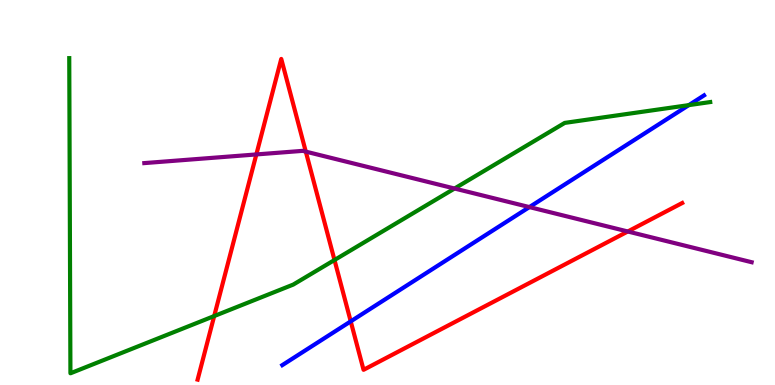[{'lines': ['blue', 'red'], 'intersections': [{'x': 4.53, 'y': 1.65}]}, {'lines': ['green', 'red'], 'intersections': [{'x': 2.76, 'y': 1.79}, {'x': 4.32, 'y': 3.25}]}, {'lines': ['purple', 'red'], 'intersections': [{'x': 3.31, 'y': 5.99}, {'x': 3.95, 'y': 6.06}, {'x': 8.1, 'y': 3.99}]}, {'lines': ['blue', 'green'], 'intersections': [{'x': 8.89, 'y': 7.27}]}, {'lines': ['blue', 'purple'], 'intersections': [{'x': 6.83, 'y': 4.62}]}, {'lines': ['green', 'purple'], 'intersections': [{'x': 5.87, 'y': 5.1}]}]